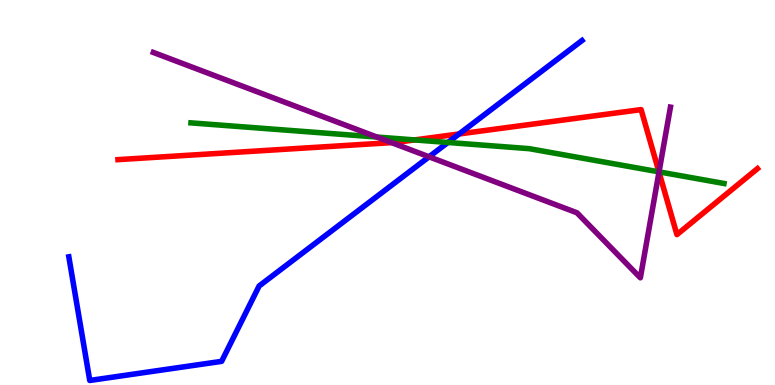[{'lines': ['blue', 'red'], 'intersections': [{'x': 5.92, 'y': 6.52}]}, {'lines': ['green', 'red'], 'intersections': [{'x': 5.35, 'y': 6.37}, {'x': 8.5, 'y': 5.54}]}, {'lines': ['purple', 'red'], 'intersections': [{'x': 5.05, 'y': 6.3}, {'x': 8.5, 'y': 5.53}]}, {'lines': ['blue', 'green'], 'intersections': [{'x': 5.78, 'y': 6.3}]}, {'lines': ['blue', 'purple'], 'intersections': [{'x': 5.54, 'y': 5.93}]}, {'lines': ['green', 'purple'], 'intersections': [{'x': 4.86, 'y': 6.44}, {'x': 8.5, 'y': 5.54}]}]